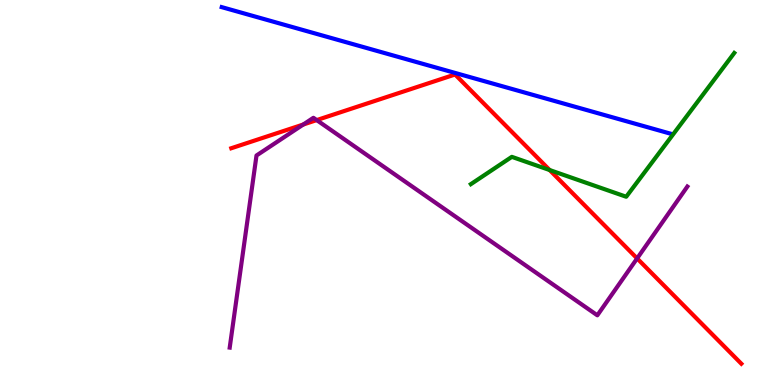[{'lines': ['blue', 'red'], 'intersections': []}, {'lines': ['green', 'red'], 'intersections': [{'x': 7.09, 'y': 5.58}]}, {'lines': ['purple', 'red'], 'intersections': [{'x': 3.91, 'y': 6.77}, {'x': 4.09, 'y': 6.88}, {'x': 8.22, 'y': 3.29}]}, {'lines': ['blue', 'green'], 'intersections': []}, {'lines': ['blue', 'purple'], 'intersections': []}, {'lines': ['green', 'purple'], 'intersections': []}]